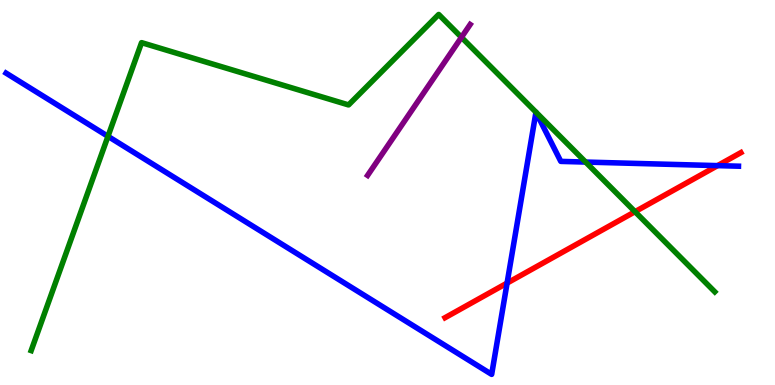[{'lines': ['blue', 'red'], 'intersections': [{'x': 6.54, 'y': 2.65}, {'x': 9.26, 'y': 5.7}]}, {'lines': ['green', 'red'], 'intersections': [{'x': 8.19, 'y': 4.5}]}, {'lines': ['purple', 'red'], 'intersections': []}, {'lines': ['blue', 'green'], 'intersections': [{'x': 1.39, 'y': 6.46}, {'x': 7.56, 'y': 5.79}]}, {'lines': ['blue', 'purple'], 'intersections': []}, {'lines': ['green', 'purple'], 'intersections': [{'x': 5.95, 'y': 9.03}]}]